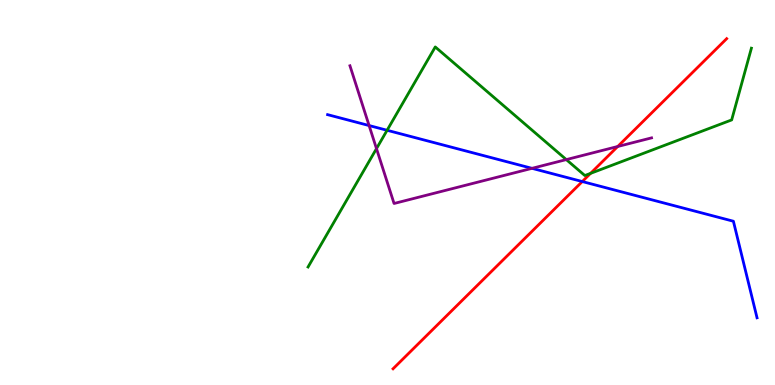[{'lines': ['blue', 'red'], 'intersections': [{'x': 7.51, 'y': 5.28}]}, {'lines': ['green', 'red'], 'intersections': [{'x': 7.62, 'y': 5.5}]}, {'lines': ['purple', 'red'], 'intersections': [{'x': 7.97, 'y': 6.19}]}, {'lines': ['blue', 'green'], 'intersections': [{'x': 4.99, 'y': 6.62}]}, {'lines': ['blue', 'purple'], 'intersections': [{'x': 4.76, 'y': 6.74}, {'x': 6.86, 'y': 5.63}]}, {'lines': ['green', 'purple'], 'intersections': [{'x': 4.86, 'y': 6.14}, {'x': 7.31, 'y': 5.85}]}]